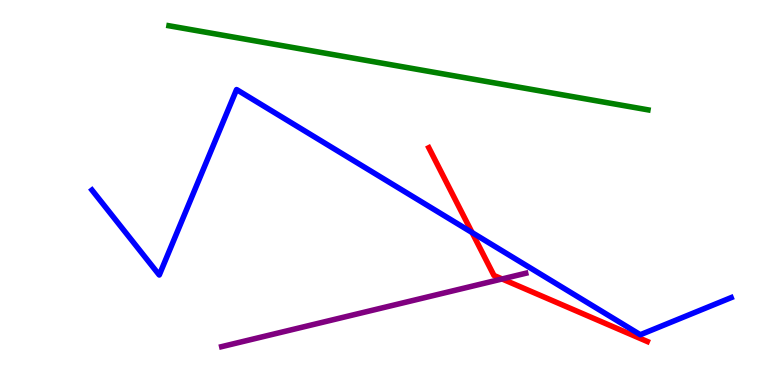[{'lines': ['blue', 'red'], 'intersections': [{'x': 6.09, 'y': 3.96}]}, {'lines': ['green', 'red'], 'intersections': []}, {'lines': ['purple', 'red'], 'intersections': [{'x': 6.48, 'y': 2.75}]}, {'lines': ['blue', 'green'], 'intersections': []}, {'lines': ['blue', 'purple'], 'intersections': []}, {'lines': ['green', 'purple'], 'intersections': []}]